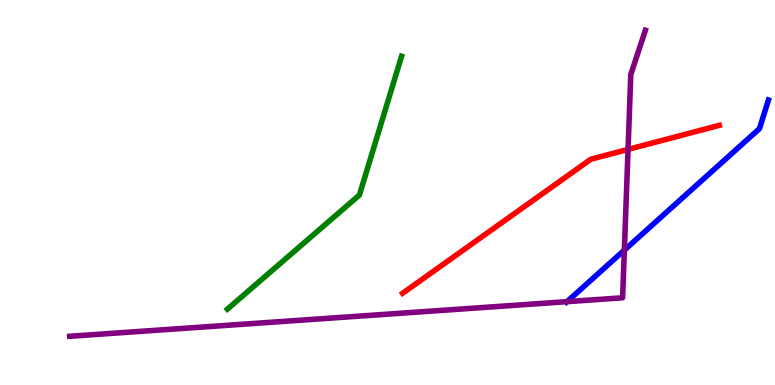[{'lines': ['blue', 'red'], 'intersections': []}, {'lines': ['green', 'red'], 'intersections': []}, {'lines': ['purple', 'red'], 'intersections': [{'x': 8.1, 'y': 6.12}]}, {'lines': ['blue', 'green'], 'intersections': []}, {'lines': ['blue', 'purple'], 'intersections': [{'x': 7.32, 'y': 2.16}, {'x': 8.06, 'y': 3.5}]}, {'lines': ['green', 'purple'], 'intersections': []}]